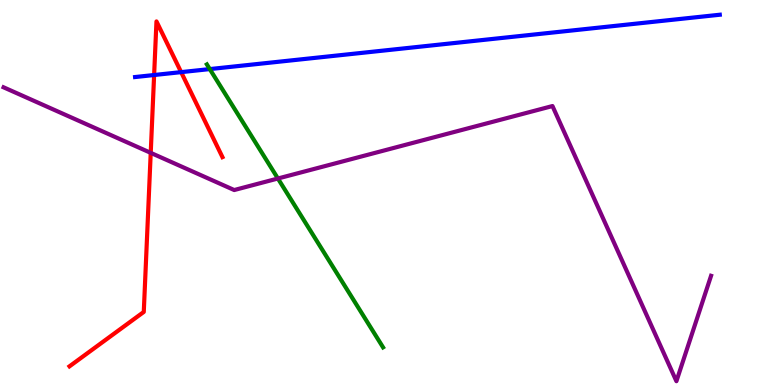[{'lines': ['blue', 'red'], 'intersections': [{'x': 1.99, 'y': 8.05}, {'x': 2.34, 'y': 8.13}]}, {'lines': ['green', 'red'], 'intersections': []}, {'lines': ['purple', 'red'], 'intersections': [{'x': 1.94, 'y': 6.03}]}, {'lines': ['blue', 'green'], 'intersections': [{'x': 2.71, 'y': 8.21}]}, {'lines': ['blue', 'purple'], 'intersections': []}, {'lines': ['green', 'purple'], 'intersections': [{'x': 3.59, 'y': 5.36}]}]